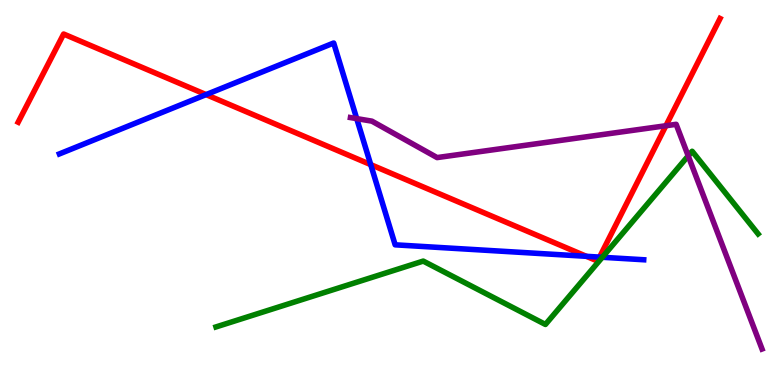[{'lines': ['blue', 'red'], 'intersections': [{'x': 2.66, 'y': 7.54}, {'x': 4.78, 'y': 5.72}, {'x': 7.57, 'y': 3.34}, {'x': 7.74, 'y': 3.32}]}, {'lines': ['green', 'red'], 'intersections': []}, {'lines': ['purple', 'red'], 'intersections': [{'x': 8.59, 'y': 6.73}]}, {'lines': ['blue', 'green'], 'intersections': [{'x': 7.77, 'y': 3.32}]}, {'lines': ['blue', 'purple'], 'intersections': [{'x': 4.6, 'y': 6.92}]}, {'lines': ['green', 'purple'], 'intersections': [{'x': 8.88, 'y': 5.95}]}]